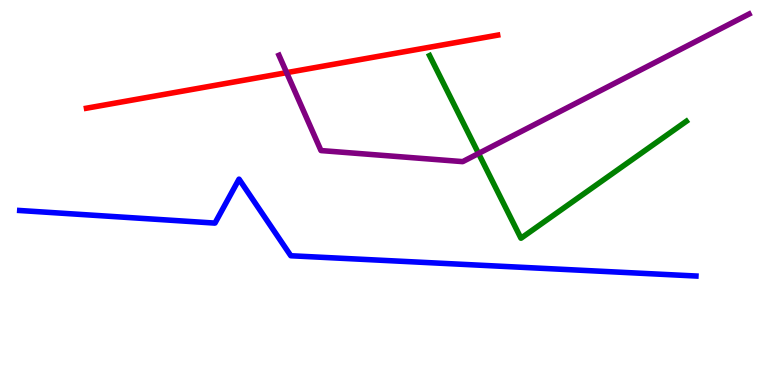[{'lines': ['blue', 'red'], 'intersections': []}, {'lines': ['green', 'red'], 'intersections': []}, {'lines': ['purple', 'red'], 'intersections': [{'x': 3.7, 'y': 8.11}]}, {'lines': ['blue', 'green'], 'intersections': []}, {'lines': ['blue', 'purple'], 'intersections': []}, {'lines': ['green', 'purple'], 'intersections': [{'x': 6.17, 'y': 6.01}]}]